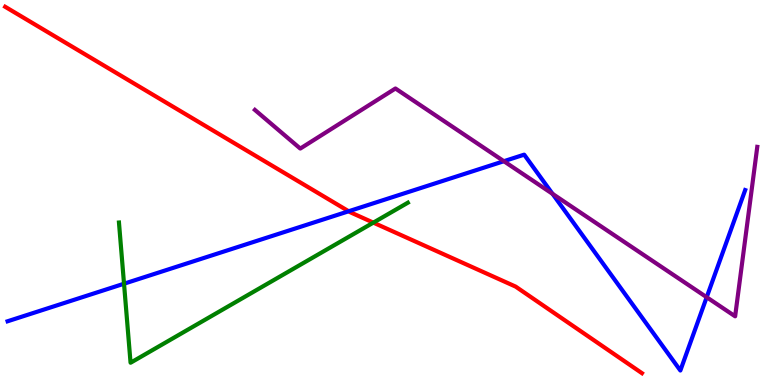[{'lines': ['blue', 'red'], 'intersections': [{'x': 4.5, 'y': 4.51}]}, {'lines': ['green', 'red'], 'intersections': [{'x': 4.82, 'y': 4.22}]}, {'lines': ['purple', 'red'], 'intersections': []}, {'lines': ['blue', 'green'], 'intersections': [{'x': 1.6, 'y': 2.63}]}, {'lines': ['blue', 'purple'], 'intersections': [{'x': 6.5, 'y': 5.81}, {'x': 7.13, 'y': 4.96}, {'x': 9.12, 'y': 2.28}]}, {'lines': ['green', 'purple'], 'intersections': []}]